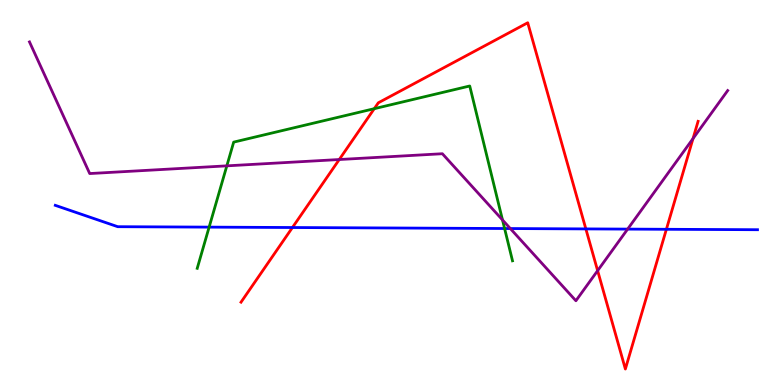[{'lines': ['blue', 'red'], 'intersections': [{'x': 3.77, 'y': 4.09}, {'x': 7.56, 'y': 4.05}, {'x': 8.6, 'y': 4.04}]}, {'lines': ['green', 'red'], 'intersections': [{'x': 4.83, 'y': 7.18}]}, {'lines': ['purple', 'red'], 'intersections': [{'x': 4.38, 'y': 5.86}, {'x': 7.71, 'y': 2.97}, {'x': 8.94, 'y': 6.4}]}, {'lines': ['blue', 'green'], 'intersections': [{'x': 2.7, 'y': 4.1}, {'x': 6.51, 'y': 4.06}]}, {'lines': ['blue', 'purple'], 'intersections': [{'x': 6.58, 'y': 4.06}, {'x': 8.1, 'y': 4.05}]}, {'lines': ['green', 'purple'], 'intersections': [{'x': 2.93, 'y': 5.69}, {'x': 6.48, 'y': 4.29}]}]